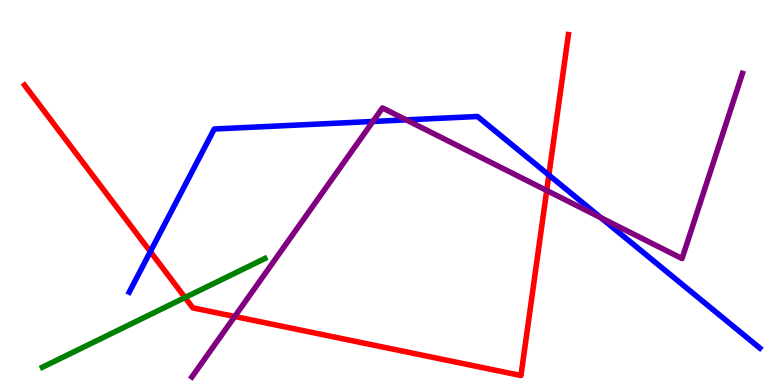[{'lines': ['blue', 'red'], 'intersections': [{'x': 1.94, 'y': 3.46}, {'x': 7.08, 'y': 5.45}]}, {'lines': ['green', 'red'], 'intersections': [{'x': 2.39, 'y': 2.27}]}, {'lines': ['purple', 'red'], 'intersections': [{'x': 3.03, 'y': 1.78}, {'x': 7.05, 'y': 5.05}]}, {'lines': ['blue', 'green'], 'intersections': []}, {'lines': ['blue', 'purple'], 'intersections': [{'x': 4.81, 'y': 6.85}, {'x': 5.24, 'y': 6.89}, {'x': 7.75, 'y': 4.34}]}, {'lines': ['green', 'purple'], 'intersections': []}]